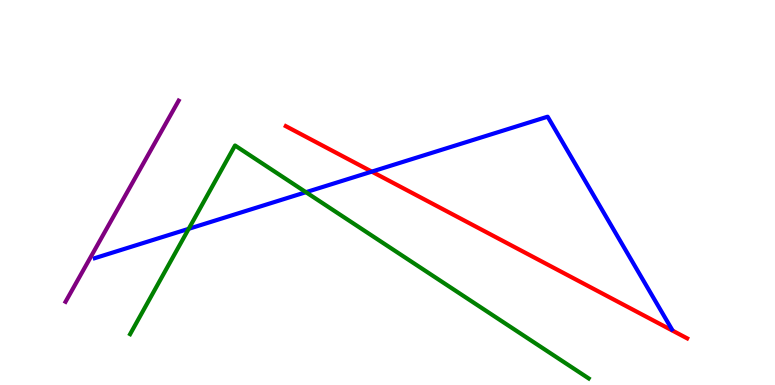[{'lines': ['blue', 'red'], 'intersections': [{'x': 4.8, 'y': 5.54}]}, {'lines': ['green', 'red'], 'intersections': []}, {'lines': ['purple', 'red'], 'intersections': []}, {'lines': ['blue', 'green'], 'intersections': [{'x': 2.43, 'y': 4.06}, {'x': 3.95, 'y': 5.01}]}, {'lines': ['blue', 'purple'], 'intersections': []}, {'lines': ['green', 'purple'], 'intersections': []}]